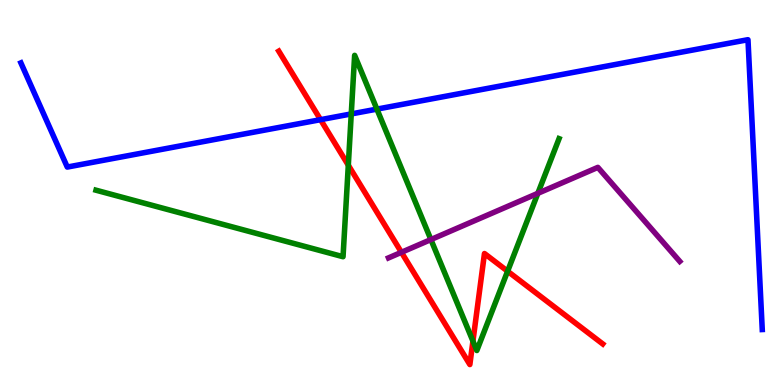[{'lines': ['blue', 'red'], 'intersections': [{'x': 4.14, 'y': 6.89}]}, {'lines': ['green', 'red'], 'intersections': [{'x': 4.49, 'y': 5.71}, {'x': 6.1, 'y': 1.14}, {'x': 6.55, 'y': 2.96}]}, {'lines': ['purple', 'red'], 'intersections': [{'x': 5.18, 'y': 3.45}]}, {'lines': ['blue', 'green'], 'intersections': [{'x': 4.53, 'y': 7.04}, {'x': 4.86, 'y': 7.17}]}, {'lines': ['blue', 'purple'], 'intersections': []}, {'lines': ['green', 'purple'], 'intersections': [{'x': 5.56, 'y': 3.78}, {'x': 6.94, 'y': 4.98}]}]